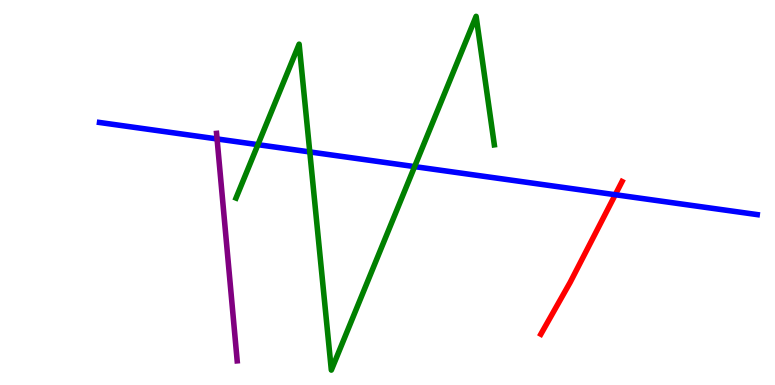[{'lines': ['blue', 'red'], 'intersections': [{'x': 7.94, 'y': 4.94}]}, {'lines': ['green', 'red'], 'intersections': []}, {'lines': ['purple', 'red'], 'intersections': []}, {'lines': ['blue', 'green'], 'intersections': [{'x': 3.33, 'y': 6.24}, {'x': 4.0, 'y': 6.05}, {'x': 5.35, 'y': 5.67}]}, {'lines': ['blue', 'purple'], 'intersections': [{'x': 2.8, 'y': 6.39}]}, {'lines': ['green', 'purple'], 'intersections': []}]